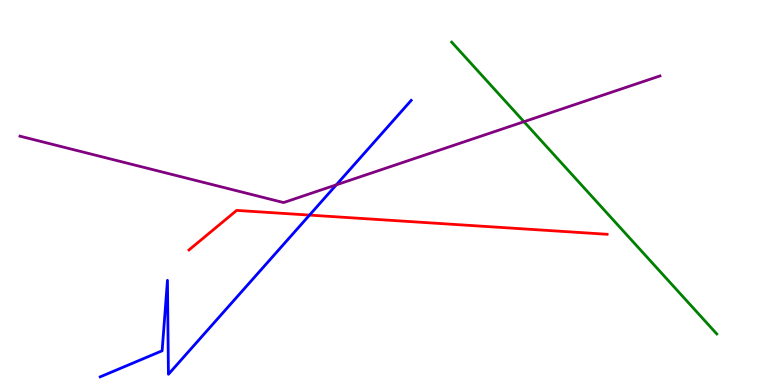[{'lines': ['blue', 'red'], 'intersections': [{'x': 3.99, 'y': 4.41}]}, {'lines': ['green', 'red'], 'intersections': []}, {'lines': ['purple', 'red'], 'intersections': []}, {'lines': ['blue', 'green'], 'intersections': []}, {'lines': ['blue', 'purple'], 'intersections': [{'x': 4.34, 'y': 5.2}]}, {'lines': ['green', 'purple'], 'intersections': [{'x': 6.76, 'y': 6.84}]}]